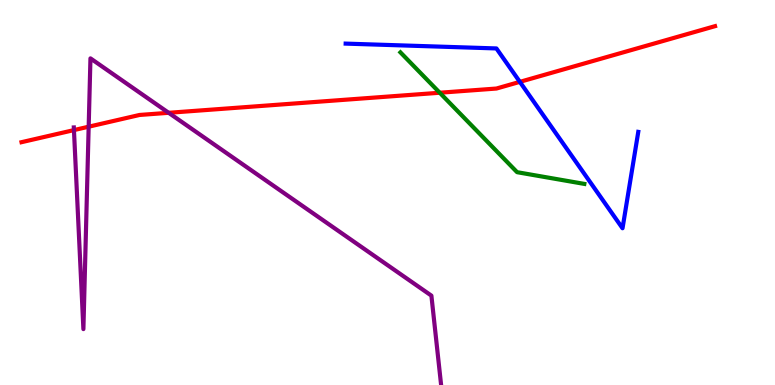[{'lines': ['blue', 'red'], 'intersections': [{'x': 6.71, 'y': 7.87}]}, {'lines': ['green', 'red'], 'intersections': [{'x': 5.67, 'y': 7.59}]}, {'lines': ['purple', 'red'], 'intersections': [{'x': 0.954, 'y': 6.62}, {'x': 1.14, 'y': 6.71}, {'x': 2.18, 'y': 7.07}]}, {'lines': ['blue', 'green'], 'intersections': []}, {'lines': ['blue', 'purple'], 'intersections': []}, {'lines': ['green', 'purple'], 'intersections': []}]